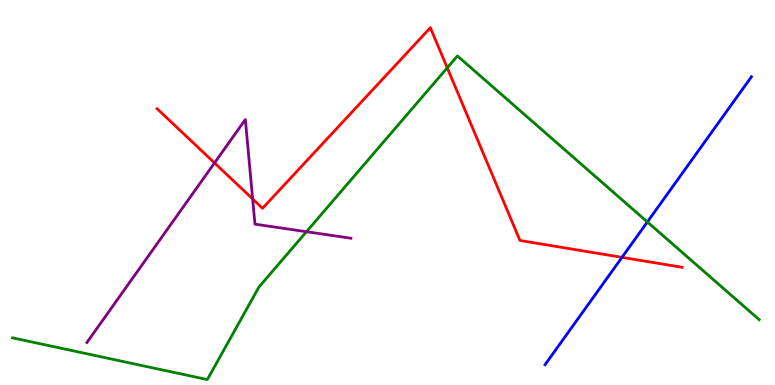[{'lines': ['blue', 'red'], 'intersections': [{'x': 8.03, 'y': 3.32}]}, {'lines': ['green', 'red'], 'intersections': [{'x': 5.77, 'y': 8.24}]}, {'lines': ['purple', 'red'], 'intersections': [{'x': 2.77, 'y': 5.77}, {'x': 3.26, 'y': 4.83}]}, {'lines': ['blue', 'green'], 'intersections': [{'x': 8.35, 'y': 4.23}]}, {'lines': ['blue', 'purple'], 'intersections': []}, {'lines': ['green', 'purple'], 'intersections': [{'x': 3.95, 'y': 3.98}]}]